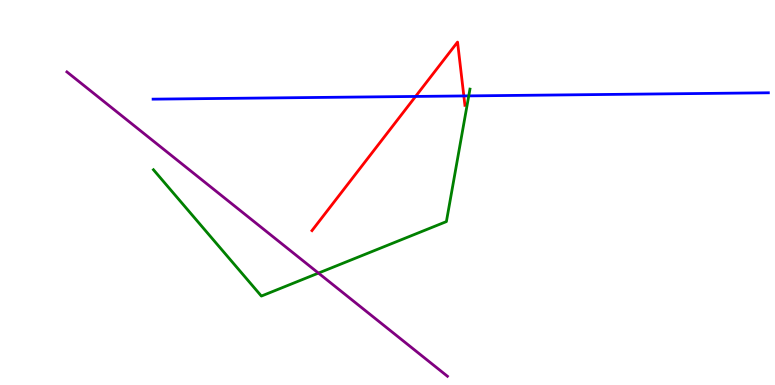[{'lines': ['blue', 'red'], 'intersections': [{'x': 5.36, 'y': 7.5}, {'x': 5.98, 'y': 7.51}]}, {'lines': ['green', 'red'], 'intersections': []}, {'lines': ['purple', 'red'], 'intersections': []}, {'lines': ['blue', 'green'], 'intersections': [{'x': 6.05, 'y': 7.51}]}, {'lines': ['blue', 'purple'], 'intersections': []}, {'lines': ['green', 'purple'], 'intersections': [{'x': 4.11, 'y': 2.91}]}]